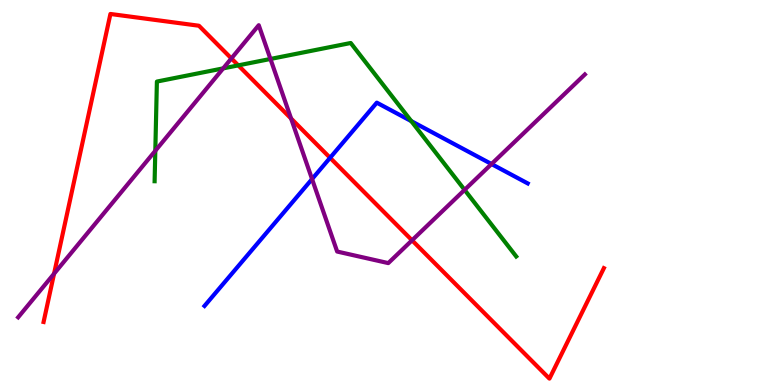[{'lines': ['blue', 'red'], 'intersections': [{'x': 4.26, 'y': 5.9}]}, {'lines': ['green', 'red'], 'intersections': [{'x': 3.07, 'y': 8.3}]}, {'lines': ['purple', 'red'], 'intersections': [{'x': 0.698, 'y': 2.89}, {'x': 2.99, 'y': 8.48}, {'x': 3.76, 'y': 6.92}, {'x': 5.32, 'y': 3.76}]}, {'lines': ['blue', 'green'], 'intersections': [{'x': 5.31, 'y': 6.85}]}, {'lines': ['blue', 'purple'], 'intersections': [{'x': 4.03, 'y': 5.35}, {'x': 6.34, 'y': 5.74}]}, {'lines': ['green', 'purple'], 'intersections': [{'x': 2.0, 'y': 6.08}, {'x': 2.88, 'y': 8.22}, {'x': 3.49, 'y': 8.47}, {'x': 5.99, 'y': 5.07}]}]